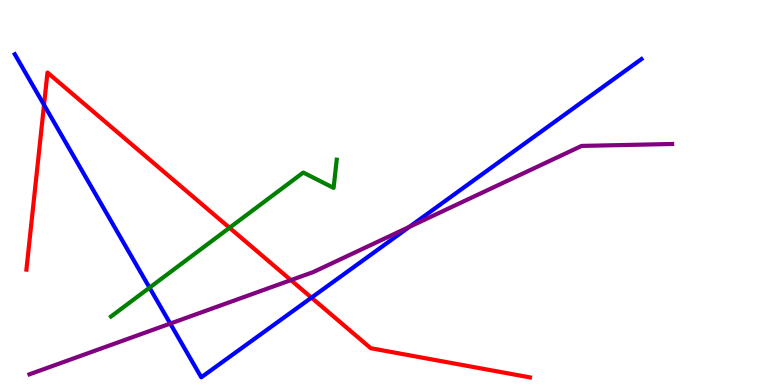[{'lines': ['blue', 'red'], 'intersections': [{'x': 0.568, 'y': 7.28}, {'x': 4.02, 'y': 2.27}]}, {'lines': ['green', 'red'], 'intersections': [{'x': 2.96, 'y': 4.08}]}, {'lines': ['purple', 'red'], 'intersections': [{'x': 3.75, 'y': 2.72}]}, {'lines': ['blue', 'green'], 'intersections': [{'x': 1.93, 'y': 2.53}]}, {'lines': ['blue', 'purple'], 'intersections': [{'x': 2.2, 'y': 1.6}, {'x': 5.28, 'y': 4.11}]}, {'lines': ['green', 'purple'], 'intersections': []}]